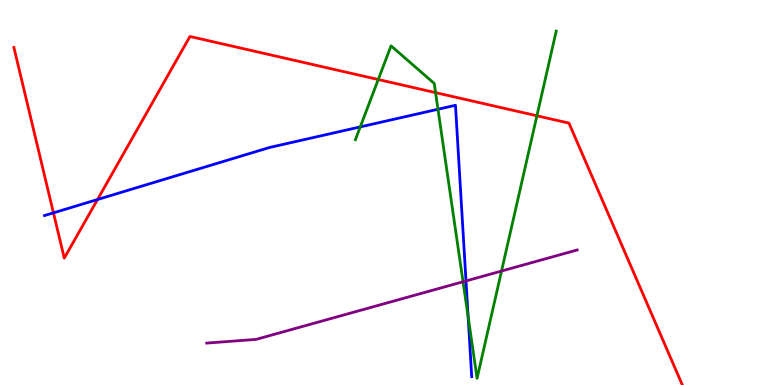[{'lines': ['blue', 'red'], 'intersections': [{'x': 0.69, 'y': 4.47}, {'x': 1.26, 'y': 4.82}]}, {'lines': ['green', 'red'], 'intersections': [{'x': 4.88, 'y': 7.93}, {'x': 5.62, 'y': 7.59}, {'x': 6.93, 'y': 6.99}]}, {'lines': ['purple', 'red'], 'intersections': []}, {'lines': ['blue', 'green'], 'intersections': [{'x': 4.65, 'y': 6.7}, {'x': 5.65, 'y': 7.16}, {'x': 6.04, 'y': 1.77}]}, {'lines': ['blue', 'purple'], 'intersections': [{'x': 6.01, 'y': 2.7}]}, {'lines': ['green', 'purple'], 'intersections': [{'x': 5.97, 'y': 2.68}, {'x': 6.47, 'y': 2.96}]}]